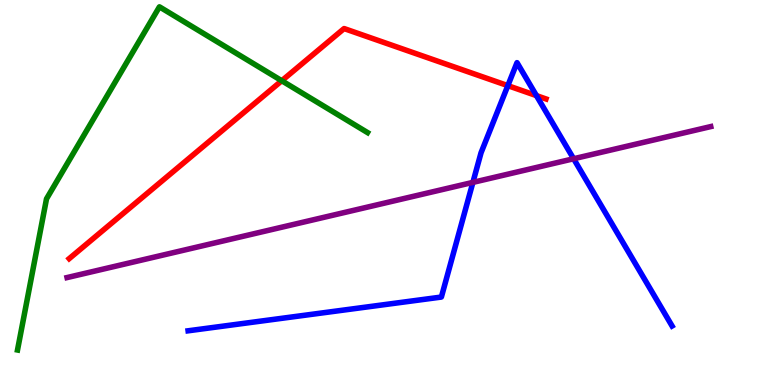[{'lines': ['blue', 'red'], 'intersections': [{'x': 6.55, 'y': 7.78}, {'x': 6.92, 'y': 7.52}]}, {'lines': ['green', 'red'], 'intersections': [{'x': 3.64, 'y': 7.9}]}, {'lines': ['purple', 'red'], 'intersections': []}, {'lines': ['blue', 'green'], 'intersections': []}, {'lines': ['blue', 'purple'], 'intersections': [{'x': 6.1, 'y': 5.26}, {'x': 7.4, 'y': 5.88}]}, {'lines': ['green', 'purple'], 'intersections': []}]